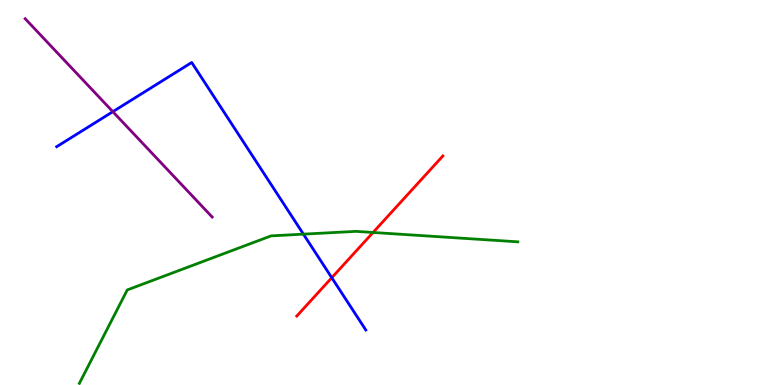[{'lines': ['blue', 'red'], 'intersections': [{'x': 4.28, 'y': 2.79}]}, {'lines': ['green', 'red'], 'intersections': [{'x': 4.81, 'y': 3.96}]}, {'lines': ['purple', 'red'], 'intersections': []}, {'lines': ['blue', 'green'], 'intersections': [{'x': 3.92, 'y': 3.92}]}, {'lines': ['blue', 'purple'], 'intersections': [{'x': 1.46, 'y': 7.1}]}, {'lines': ['green', 'purple'], 'intersections': []}]